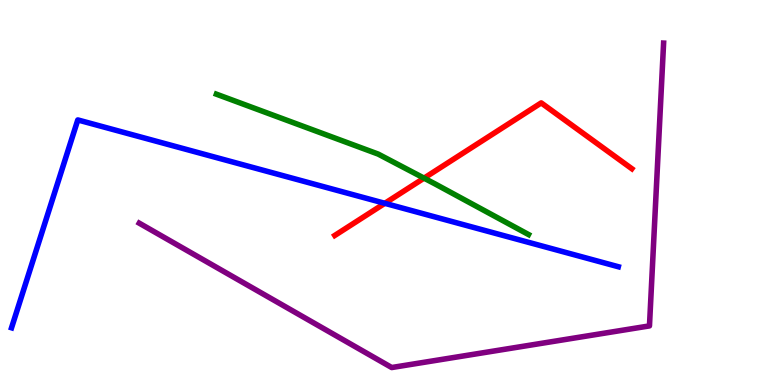[{'lines': ['blue', 'red'], 'intersections': [{'x': 4.97, 'y': 4.72}]}, {'lines': ['green', 'red'], 'intersections': [{'x': 5.47, 'y': 5.37}]}, {'lines': ['purple', 'red'], 'intersections': []}, {'lines': ['blue', 'green'], 'intersections': []}, {'lines': ['blue', 'purple'], 'intersections': []}, {'lines': ['green', 'purple'], 'intersections': []}]